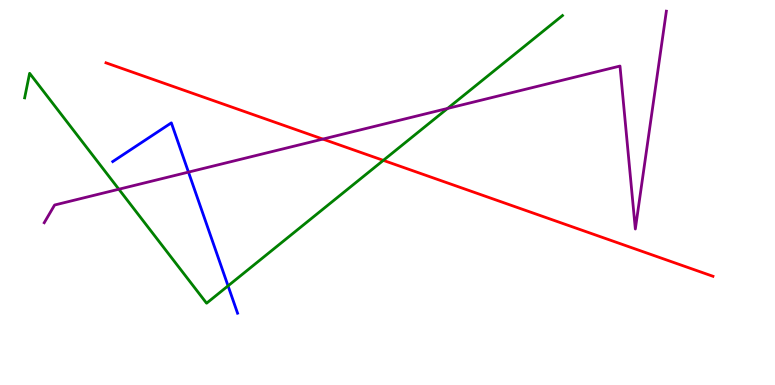[{'lines': ['blue', 'red'], 'intersections': []}, {'lines': ['green', 'red'], 'intersections': [{'x': 4.95, 'y': 5.83}]}, {'lines': ['purple', 'red'], 'intersections': [{'x': 4.17, 'y': 6.39}]}, {'lines': ['blue', 'green'], 'intersections': [{'x': 2.94, 'y': 2.58}]}, {'lines': ['blue', 'purple'], 'intersections': [{'x': 2.43, 'y': 5.53}]}, {'lines': ['green', 'purple'], 'intersections': [{'x': 1.53, 'y': 5.08}, {'x': 5.78, 'y': 7.18}]}]